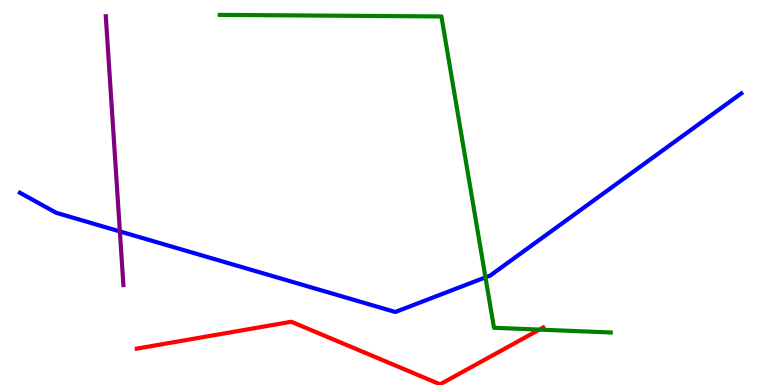[{'lines': ['blue', 'red'], 'intersections': []}, {'lines': ['green', 'red'], 'intersections': [{'x': 6.96, 'y': 1.44}]}, {'lines': ['purple', 'red'], 'intersections': []}, {'lines': ['blue', 'green'], 'intersections': [{'x': 6.26, 'y': 2.8}]}, {'lines': ['blue', 'purple'], 'intersections': [{'x': 1.55, 'y': 3.99}]}, {'lines': ['green', 'purple'], 'intersections': []}]